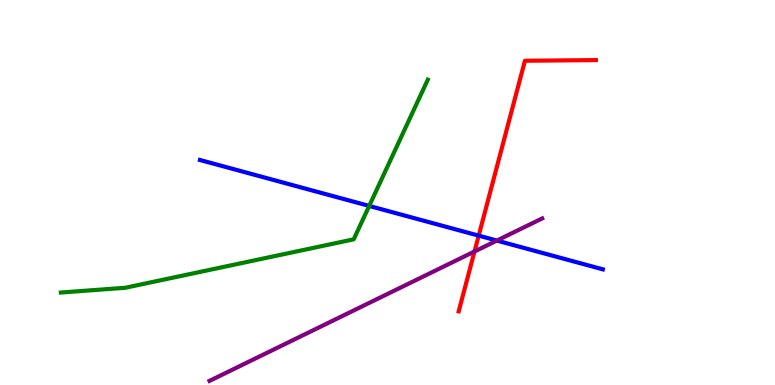[{'lines': ['blue', 'red'], 'intersections': [{'x': 6.18, 'y': 3.88}]}, {'lines': ['green', 'red'], 'intersections': []}, {'lines': ['purple', 'red'], 'intersections': [{'x': 6.12, 'y': 3.47}]}, {'lines': ['blue', 'green'], 'intersections': [{'x': 4.76, 'y': 4.65}]}, {'lines': ['blue', 'purple'], 'intersections': [{'x': 6.41, 'y': 3.75}]}, {'lines': ['green', 'purple'], 'intersections': []}]